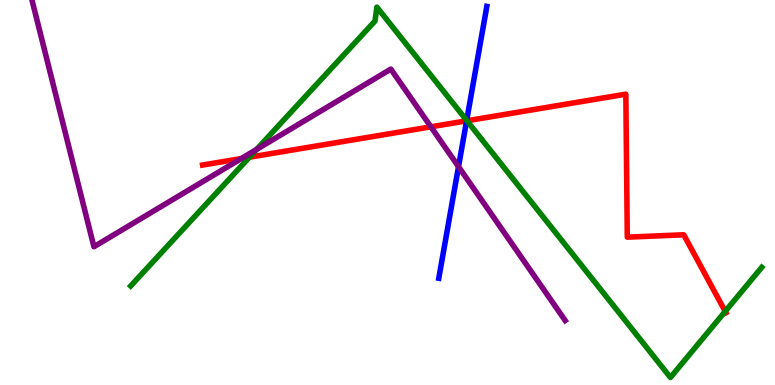[{'lines': ['blue', 'red'], 'intersections': [{'x': 6.02, 'y': 6.86}]}, {'lines': ['green', 'red'], 'intersections': [{'x': 3.22, 'y': 5.92}, {'x': 6.03, 'y': 6.86}, {'x': 9.36, 'y': 1.91}]}, {'lines': ['purple', 'red'], 'intersections': [{'x': 3.11, 'y': 5.88}, {'x': 5.56, 'y': 6.71}]}, {'lines': ['blue', 'green'], 'intersections': [{'x': 6.02, 'y': 6.87}]}, {'lines': ['blue', 'purple'], 'intersections': [{'x': 5.92, 'y': 5.67}]}, {'lines': ['green', 'purple'], 'intersections': [{'x': 3.31, 'y': 6.12}]}]